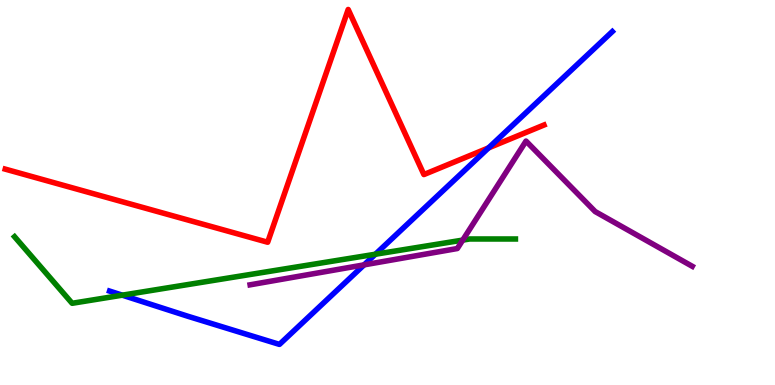[{'lines': ['blue', 'red'], 'intersections': [{'x': 6.3, 'y': 6.16}]}, {'lines': ['green', 'red'], 'intersections': []}, {'lines': ['purple', 'red'], 'intersections': []}, {'lines': ['blue', 'green'], 'intersections': [{'x': 1.58, 'y': 2.33}, {'x': 4.84, 'y': 3.4}]}, {'lines': ['blue', 'purple'], 'intersections': [{'x': 4.7, 'y': 3.12}]}, {'lines': ['green', 'purple'], 'intersections': [{'x': 5.97, 'y': 3.76}]}]